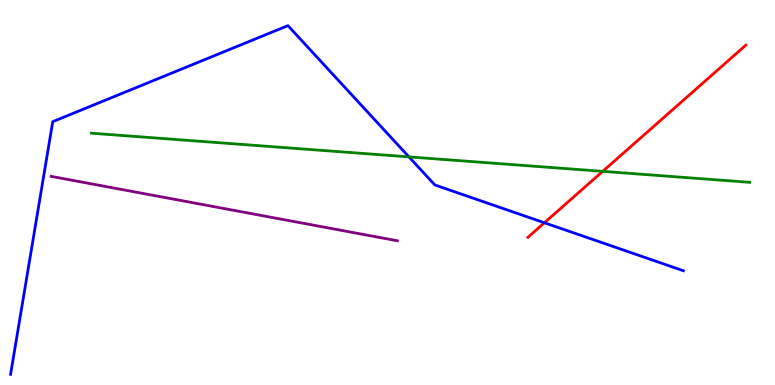[{'lines': ['blue', 'red'], 'intersections': [{'x': 7.02, 'y': 4.21}]}, {'lines': ['green', 'red'], 'intersections': [{'x': 7.78, 'y': 5.55}]}, {'lines': ['purple', 'red'], 'intersections': []}, {'lines': ['blue', 'green'], 'intersections': [{'x': 5.28, 'y': 5.92}]}, {'lines': ['blue', 'purple'], 'intersections': []}, {'lines': ['green', 'purple'], 'intersections': []}]